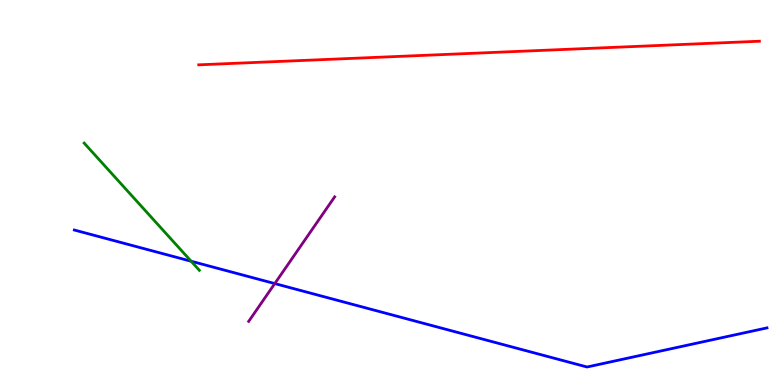[{'lines': ['blue', 'red'], 'intersections': []}, {'lines': ['green', 'red'], 'intersections': []}, {'lines': ['purple', 'red'], 'intersections': []}, {'lines': ['blue', 'green'], 'intersections': [{'x': 2.47, 'y': 3.21}]}, {'lines': ['blue', 'purple'], 'intersections': [{'x': 3.55, 'y': 2.63}]}, {'lines': ['green', 'purple'], 'intersections': []}]